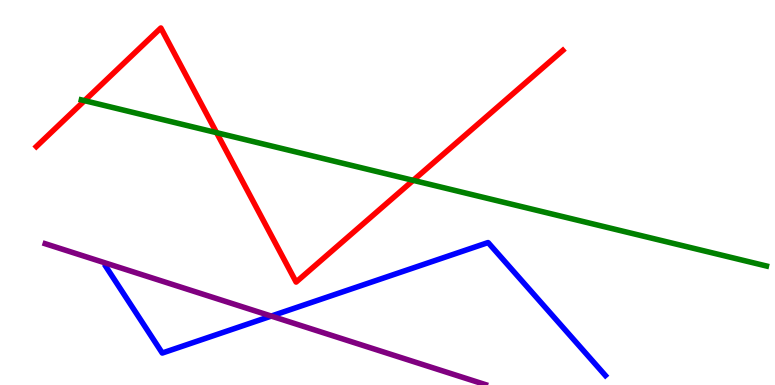[{'lines': ['blue', 'red'], 'intersections': []}, {'lines': ['green', 'red'], 'intersections': [{'x': 1.09, 'y': 7.39}, {'x': 2.79, 'y': 6.55}, {'x': 5.33, 'y': 5.32}]}, {'lines': ['purple', 'red'], 'intersections': []}, {'lines': ['blue', 'green'], 'intersections': []}, {'lines': ['blue', 'purple'], 'intersections': [{'x': 3.5, 'y': 1.79}]}, {'lines': ['green', 'purple'], 'intersections': []}]